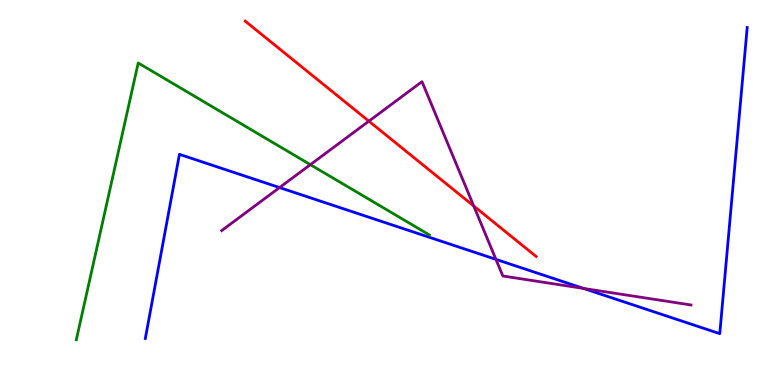[{'lines': ['blue', 'red'], 'intersections': []}, {'lines': ['green', 'red'], 'intersections': []}, {'lines': ['purple', 'red'], 'intersections': [{'x': 4.76, 'y': 6.85}, {'x': 6.11, 'y': 4.65}]}, {'lines': ['blue', 'green'], 'intersections': []}, {'lines': ['blue', 'purple'], 'intersections': [{'x': 3.61, 'y': 5.13}, {'x': 6.4, 'y': 3.26}, {'x': 7.53, 'y': 2.51}]}, {'lines': ['green', 'purple'], 'intersections': [{'x': 4.0, 'y': 5.72}]}]